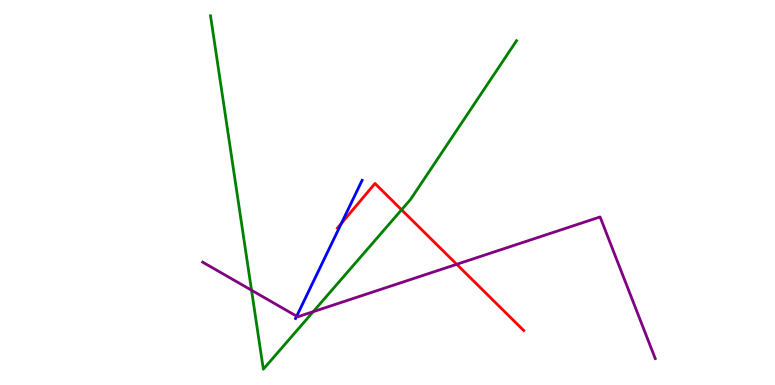[{'lines': ['blue', 'red'], 'intersections': [{'x': 4.4, 'y': 4.2}]}, {'lines': ['green', 'red'], 'intersections': [{'x': 5.18, 'y': 4.55}]}, {'lines': ['purple', 'red'], 'intersections': [{'x': 5.89, 'y': 3.14}]}, {'lines': ['blue', 'green'], 'intersections': []}, {'lines': ['blue', 'purple'], 'intersections': [{'x': 3.83, 'y': 1.79}]}, {'lines': ['green', 'purple'], 'intersections': [{'x': 3.25, 'y': 2.46}, {'x': 4.04, 'y': 1.9}]}]